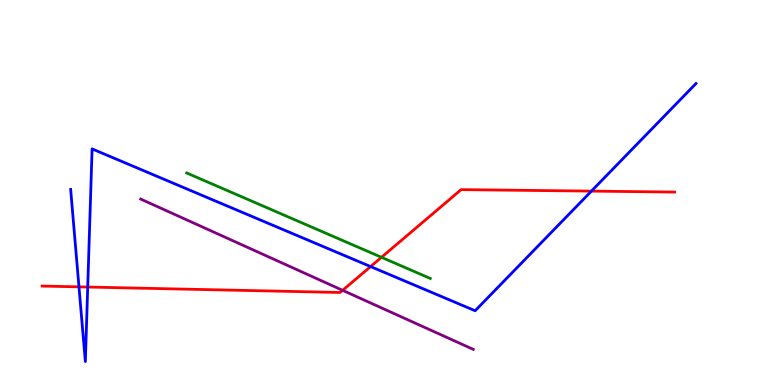[{'lines': ['blue', 'red'], 'intersections': [{'x': 1.02, 'y': 2.55}, {'x': 1.13, 'y': 2.54}, {'x': 4.78, 'y': 3.08}, {'x': 7.63, 'y': 5.04}]}, {'lines': ['green', 'red'], 'intersections': [{'x': 4.92, 'y': 3.32}]}, {'lines': ['purple', 'red'], 'intersections': [{'x': 4.42, 'y': 2.46}]}, {'lines': ['blue', 'green'], 'intersections': []}, {'lines': ['blue', 'purple'], 'intersections': []}, {'lines': ['green', 'purple'], 'intersections': []}]